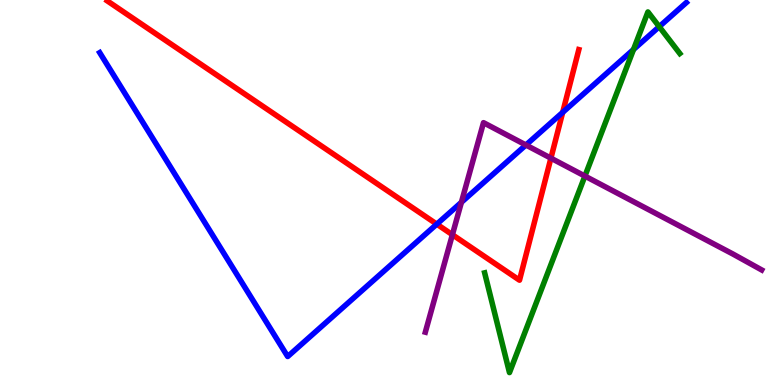[{'lines': ['blue', 'red'], 'intersections': [{'x': 5.64, 'y': 4.18}, {'x': 7.26, 'y': 7.08}]}, {'lines': ['green', 'red'], 'intersections': []}, {'lines': ['purple', 'red'], 'intersections': [{'x': 5.84, 'y': 3.9}, {'x': 7.11, 'y': 5.89}]}, {'lines': ['blue', 'green'], 'intersections': [{'x': 8.17, 'y': 8.71}, {'x': 8.51, 'y': 9.31}]}, {'lines': ['blue', 'purple'], 'intersections': [{'x': 5.95, 'y': 4.75}, {'x': 6.79, 'y': 6.23}]}, {'lines': ['green', 'purple'], 'intersections': [{'x': 7.55, 'y': 5.43}]}]